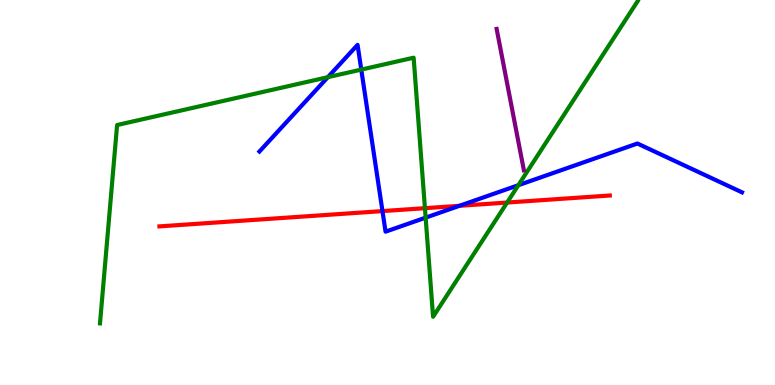[{'lines': ['blue', 'red'], 'intersections': [{'x': 4.94, 'y': 4.52}, {'x': 5.93, 'y': 4.65}]}, {'lines': ['green', 'red'], 'intersections': [{'x': 5.48, 'y': 4.59}, {'x': 6.54, 'y': 4.74}]}, {'lines': ['purple', 'red'], 'intersections': []}, {'lines': ['blue', 'green'], 'intersections': [{'x': 4.23, 'y': 8.0}, {'x': 4.66, 'y': 8.19}, {'x': 5.49, 'y': 4.35}, {'x': 6.69, 'y': 5.19}]}, {'lines': ['blue', 'purple'], 'intersections': []}, {'lines': ['green', 'purple'], 'intersections': []}]